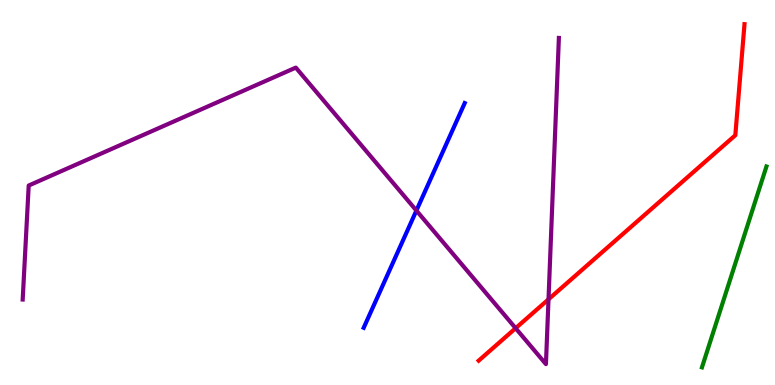[{'lines': ['blue', 'red'], 'intersections': []}, {'lines': ['green', 'red'], 'intersections': []}, {'lines': ['purple', 'red'], 'intersections': [{'x': 6.65, 'y': 1.48}, {'x': 7.08, 'y': 2.23}]}, {'lines': ['blue', 'green'], 'intersections': []}, {'lines': ['blue', 'purple'], 'intersections': [{'x': 5.37, 'y': 4.53}]}, {'lines': ['green', 'purple'], 'intersections': []}]